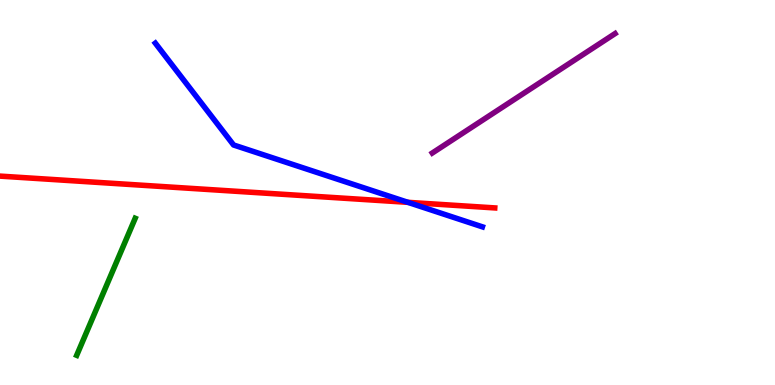[{'lines': ['blue', 'red'], 'intersections': [{'x': 5.26, 'y': 4.74}]}, {'lines': ['green', 'red'], 'intersections': []}, {'lines': ['purple', 'red'], 'intersections': []}, {'lines': ['blue', 'green'], 'intersections': []}, {'lines': ['blue', 'purple'], 'intersections': []}, {'lines': ['green', 'purple'], 'intersections': []}]